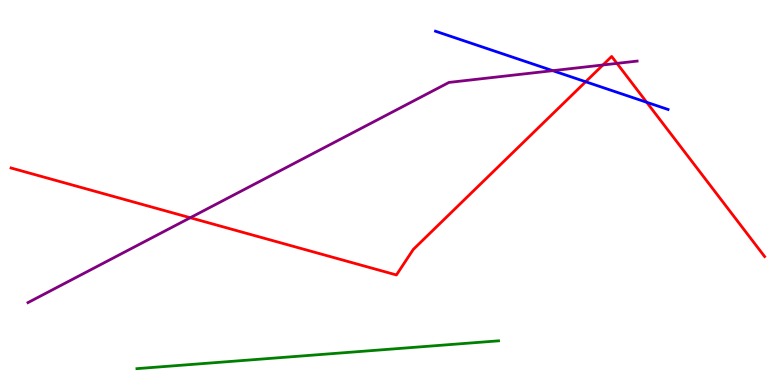[{'lines': ['blue', 'red'], 'intersections': [{'x': 7.56, 'y': 7.88}, {'x': 8.34, 'y': 7.34}]}, {'lines': ['green', 'red'], 'intersections': []}, {'lines': ['purple', 'red'], 'intersections': [{'x': 2.45, 'y': 4.34}, {'x': 7.78, 'y': 8.31}, {'x': 7.96, 'y': 8.35}]}, {'lines': ['blue', 'green'], 'intersections': []}, {'lines': ['blue', 'purple'], 'intersections': [{'x': 7.13, 'y': 8.16}]}, {'lines': ['green', 'purple'], 'intersections': []}]